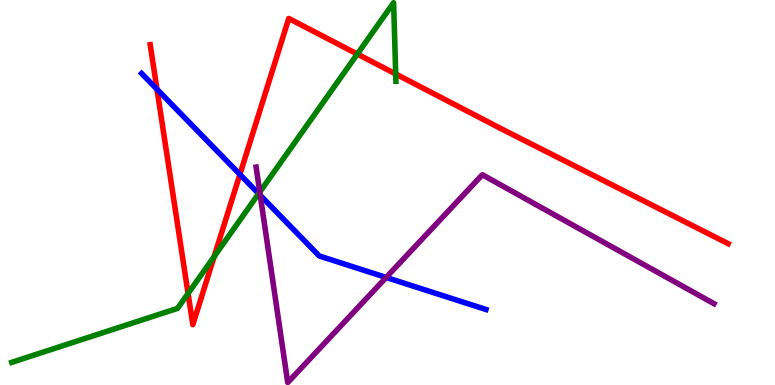[{'lines': ['blue', 'red'], 'intersections': [{'x': 2.03, 'y': 7.68}, {'x': 3.1, 'y': 5.47}]}, {'lines': ['green', 'red'], 'intersections': [{'x': 2.43, 'y': 2.38}, {'x': 2.76, 'y': 3.34}, {'x': 4.61, 'y': 8.6}, {'x': 5.11, 'y': 8.08}]}, {'lines': ['purple', 'red'], 'intersections': []}, {'lines': ['blue', 'green'], 'intersections': [{'x': 3.34, 'y': 4.97}]}, {'lines': ['blue', 'purple'], 'intersections': [{'x': 3.36, 'y': 4.93}, {'x': 4.98, 'y': 2.79}]}, {'lines': ['green', 'purple'], 'intersections': [{'x': 3.35, 'y': 5.01}]}]